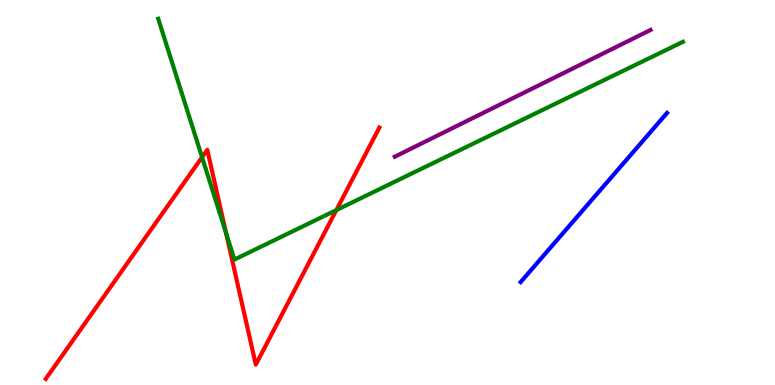[{'lines': ['blue', 'red'], 'intersections': []}, {'lines': ['green', 'red'], 'intersections': [{'x': 2.61, 'y': 5.92}, {'x': 2.92, 'y': 3.94}, {'x': 4.34, 'y': 4.54}]}, {'lines': ['purple', 'red'], 'intersections': []}, {'lines': ['blue', 'green'], 'intersections': []}, {'lines': ['blue', 'purple'], 'intersections': []}, {'lines': ['green', 'purple'], 'intersections': []}]